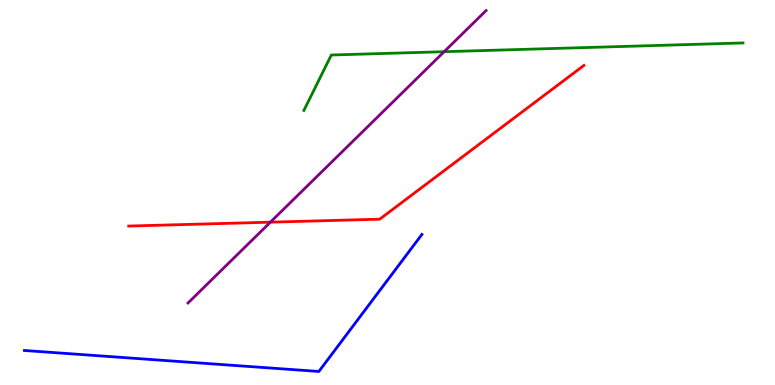[{'lines': ['blue', 'red'], 'intersections': []}, {'lines': ['green', 'red'], 'intersections': []}, {'lines': ['purple', 'red'], 'intersections': [{'x': 3.49, 'y': 4.23}]}, {'lines': ['blue', 'green'], 'intersections': []}, {'lines': ['blue', 'purple'], 'intersections': []}, {'lines': ['green', 'purple'], 'intersections': [{'x': 5.73, 'y': 8.66}]}]